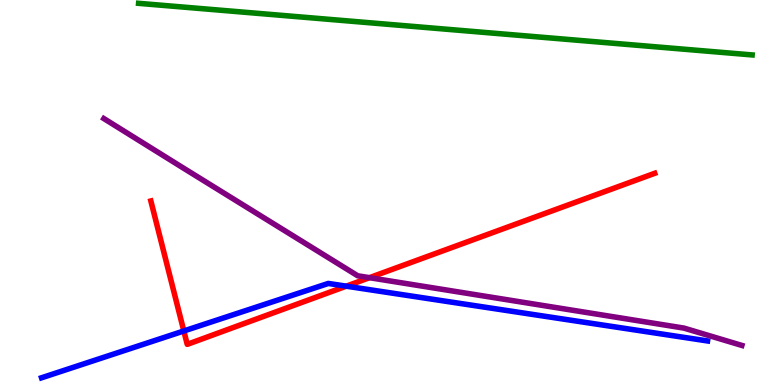[{'lines': ['blue', 'red'], 'intersections': [{'x': 2.37, 'y': 1.4}, {'x': 4.47, 'y': 2.57}]}, {'lines': ['green', 'red'], 'intersections': []}, {'lines': ['purple', 'red'], 'intersections': [{'x': 4.77, 'y': 2.79}]}, {'lines': ['blue', 'green'], 'intersections': []}, {'lines': ['blue', 'purple'], 'intersections': []}, {'lines': ['green', 'purple'], 'intersections': []}]